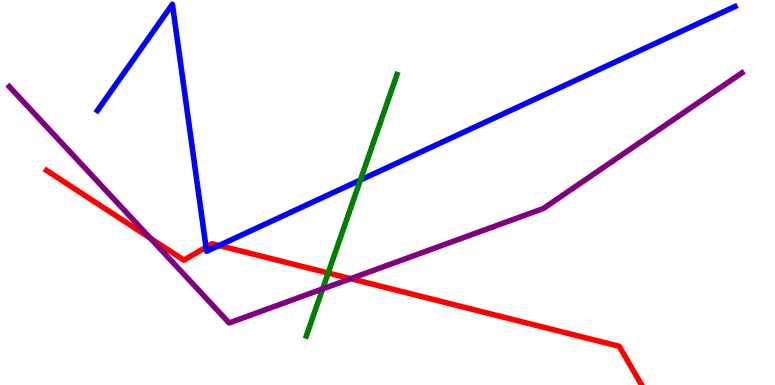[{'lines': ['blue', 'red'], 'intersections': [{'x': 2.66, 'y': 3.58}, {'x': 2.83, 'y': 3.62}]}, {'lines': ['green', 'red'], 'intersections': [{'x': 4.23, 'y': 2.91}]}, {'lines': ['purple', 'red'], 'intersections': [{'x': 1.94, 'y': 3.81}, {'x': 4.53, 'y': 2.76}]}, {'lines': ['blue', 'green'], 'intersections': [{'x': 4.65, 'y': 5.32}]}, {'lines': ['blue', 'purple'], 'intersections': []}, {'lines': ['green', 'purple'], 'intersections': [{'x': 4.16, 'y': 2.5}]}]